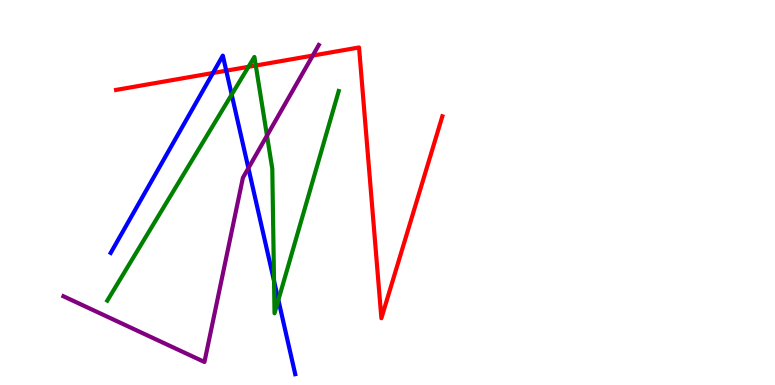[{'lines': ['blue', 'red'], 'intersections': [{'x': 2.75, 'y': 8.1}, {'x': 2.92, 'y': 8.16}]}, {'lines': ['green', 'red'], 'intersections': [{'x': 3.21, 'y': 8.26}, {'x': 3.3, 'y': 8.3}]}, {'lines': ['purple', 'red'], 'intersections': [{'x': 4.04, 'y': 8.56}]}, {'lines': ['blue', 'green'], 'intersections': [{'x': 2.99, 'y': 7.54}, {'x': 3.54, 'y': 2.7}, {'x': 3.59, 'y': 2.21}]}, {'lines': ['blue', 'purple'], 'intersections': [{'x': 3.21, 'y': 5.63}]}, {'lines': ['green', 'purple'], 'intersections': [{'x': 3.44, 'y': 6.48}]}]